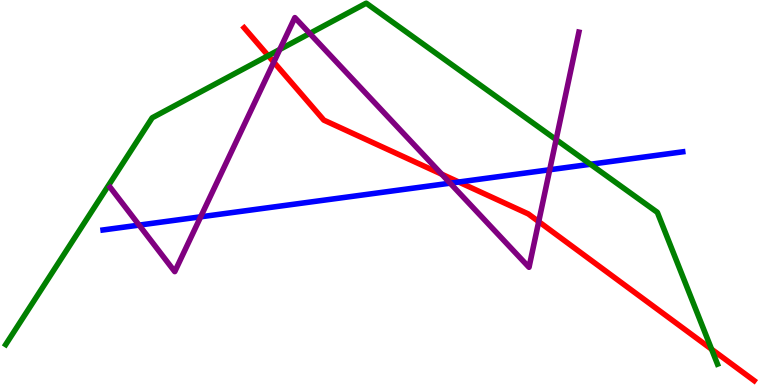[{'lines': ['blue', 'red'], 'intersections': [{'x': 5.92, 'y': 5.27}]}, {'lines': ['green', 'red'], 'intersections': [{'x': 3.46, 'y': 8.55}, {'x': 9.18, 'y': 0.929}]}, {'lines': ['purple', 'red'], 'intersections': [{'x': 3.53, 'y': 8.39}, {'x': 5.7, 'y': 5.48}, {'x': 6.95, 'y': 4.24}]}, {'lines': ['blue', 'green'], 'intersections': [{'x': 7.62, 'y': 5.73}]}, {'lines': ['blue', 'purple'], 'intersections': [{'x': 1.8, 'y': 4.15}, {'x': 2.59, 'y': 4.37}, {'x': 5.81, 'y': 5.24}, {'x': 7.09, 'y': 5.59}]}, {'lines': ['green', 'purple'], 'intersections': [{'x': 3.61, 'y': 8.72}, {'x': 4.0, 'y': 9.13}, {'x': 7.18, 'y': 6.37}]}]